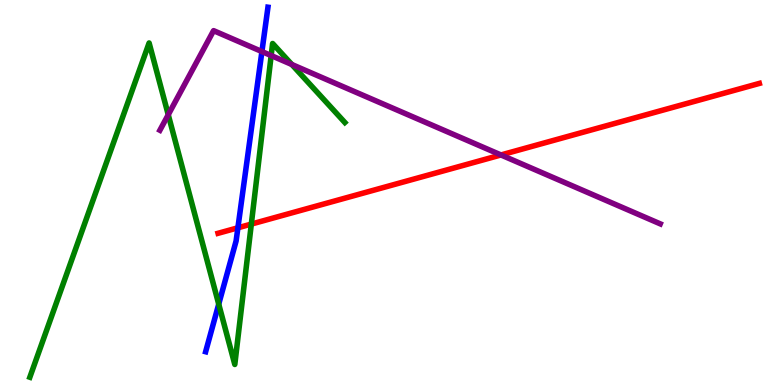[{'lines': ['blue', 'red'], 'intersections': [{'x': 3.07, 'y': 4.08}]}, {'lines': ['green', 'red'], 'intersections': [{'x': 3.24, 'y': 4.18}]}, {'lines': ['purple', 'red'], 'intersections': [{'x': 6.46, 'y': 5.98}]}, {'lines': ['blue', 'green'], 'intersections': [{'x': 2.82, 'y': 2.1}]}, {'lines': ['blue', 'purple'], 'intersections': [{'x': 3.38, 'y': 8.66}]}, {'lines': ['green', 'purple'], 'intersections': [{'x': 2.17, 'y': 7.02}, {'x': 3.5, 'y': 8.56}, {'x': 3.77, 'y': 8.32}]}]